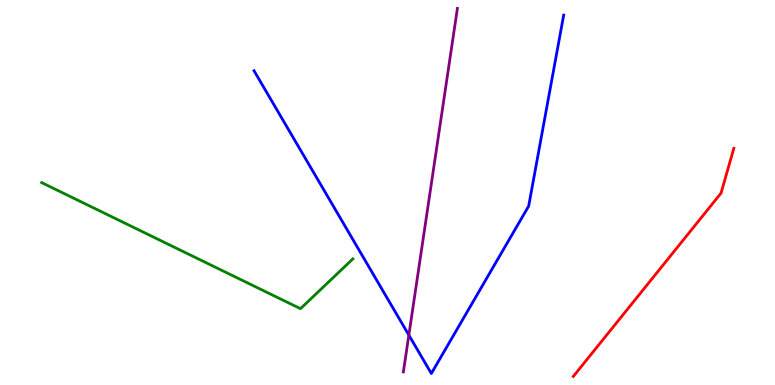[{'lines': ['blue', 'red'], 'intersections': []}, {'lines': ['green', 'red'], 'intersections': []}, {'lines': ['purple', 'red'], 'intersections': []}, {'lines': ['blue', 'green'], 'intersections': []}, {'lines': ['blue', 'purple'], 'intersections': [{'x': 5.28, 'y': 1.3}]}, {'lines': ['green', 'purple'], 'intersections': []}]